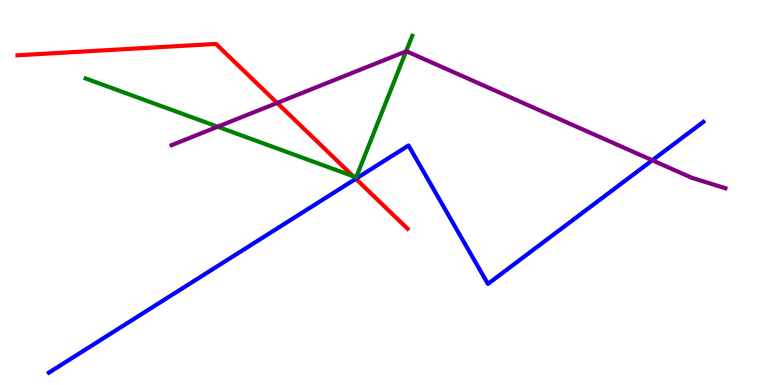[{'lines': ['blue', 'red'], 'intersections': [{'x': 4.59, 'y': 5.36}]}, {'lines': ['green', 'red'], 'intersections': [{'x': 4.56, 'y': 5.42}]}, {'lines': ['purple', 'red'], 'intersections': [{'x': 3.58, 'y': 7.33}]}, {'lines': ['blue', 'green'], 'intersections': []}, {'lines': ['blue', 'purple'], 'intersections': [{'x': 8.42, 'y': 5.84}]}, {'lines': ['green', 'purple'], 'intersections': [{'x': 2.81, 'y': 6.71}, {'x': 5.24, 'y': 8.67}]}]